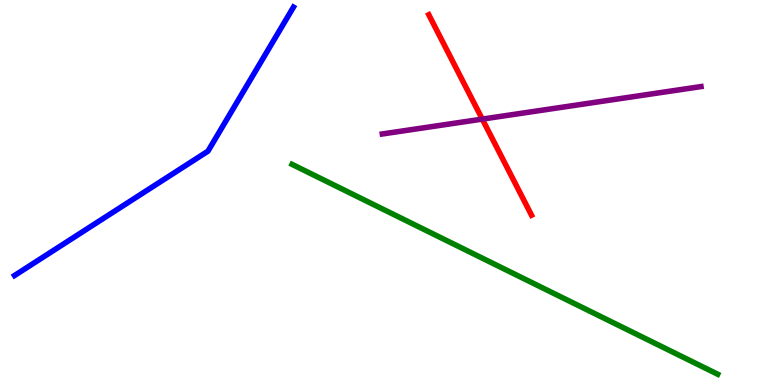[{'lines': ['blue', 'red'], 'intersections': []}, {'lines': ['green', 'red'], 'intersections': []}, {'lines': ['purple', 'red'], 'intersections': [{'x': 6.22, 'y': 6.91}]}, {'lines': ['blue', 'green'], 'intersections': []}, {'lines': ['blue', 'purple'], 'intersections': []}, {'lines': ['green', 'purple'], 'intersections': []}]